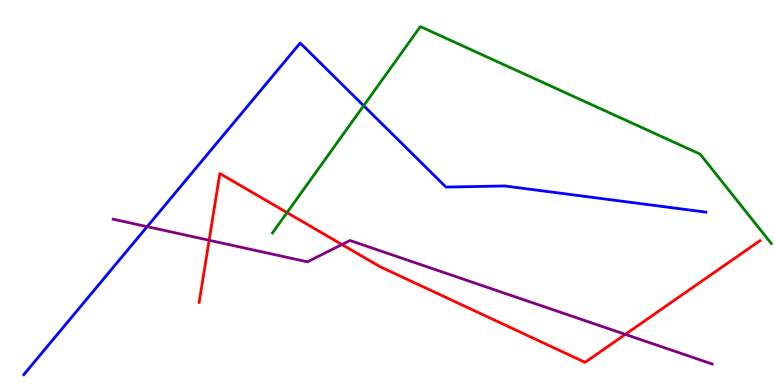[{'lines': ['blue', 'red'], 'intersections': []}, {'lines': ['green', 'red'], 'intersections': [{'x': 3.7, 'y': 4.48}]}, {'lines': ['purple', 'red'], 'intersections': [{'x': 2.7, 'y': 3.76}, {'x': 4.41, 'y': 3.65}, {'x': 8.07, 'y': 1.31}]}, {'lines': ['blue', 'green'], 'intersections': [{'x': 4.69, 'y': 7.25}]}, {'lines': ['blue', 'purple'], 'intersections': [{'x': 1.9, 'y': 4.11}]}, {'lines': ['green', 'purple'], 'intersections': []}]